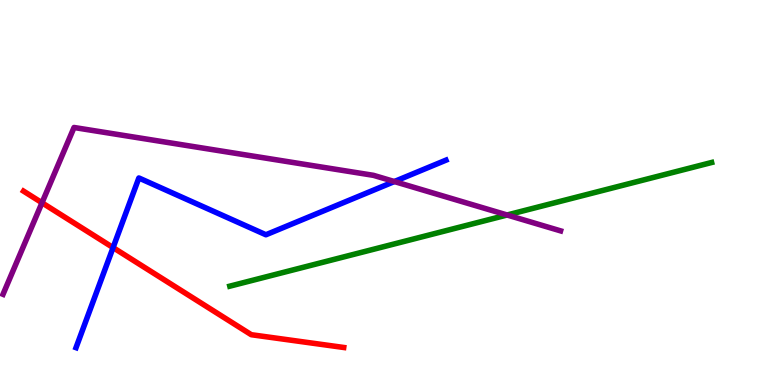[{'lines': ['blue', 'red'], 'intersections': [{'x': 1.46, 'y': 3.57}]}, {'lines': ['green', 'red'], 'intersections': []}, {'lines': ['purple', 'red'], 'intersections': [{'x': 0.542, 'y': 4.73}]}, {'lines': ['blue', 'green'], 'intersections': []}, {'lines': ['blue', 'purple'], 'intersections': [{'x': 5.09, 'y': 5.28}]}, {'lines': ['green', 'purple'], 'intersections': [{'x': 6.54, 'y': 4.42}]}]